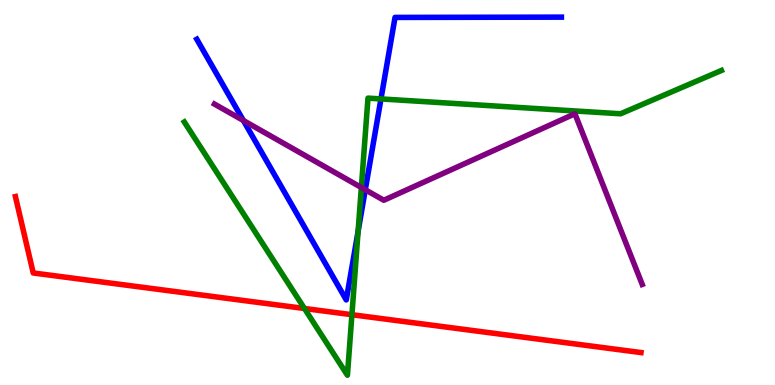[{'lines': ['blue', 'red'], 'intersections': []}, {'lines': ['green', 'red'], 'intersections': [{'x': 3.93, 'y': 1.99}, {'x': 4.54, 'y': 1.83}]}, {'lines': ['purple', 'red'], 'intersections': []}, {'lines': ['blue', 'green'], 'intersections': [{'x': 4.62, 'y': 3.99}, {'x': 4.92, 'y': 7.43}]}, {'lines': ['blue', 'purple'], 'intersections': [{'x': 3.14, 'y': 6.87}, {'x': 4.71, 'y': 5.07}]}, {'lines': ['green', 'purple'], 'intersections': [{'x': 4.66, 'y': 5.13}]}]